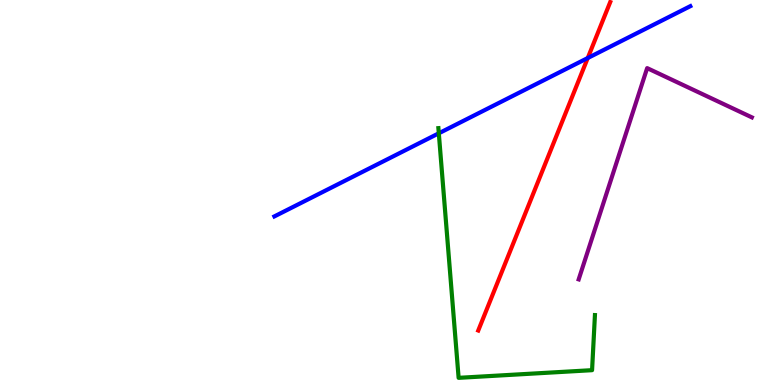[{'lines': ['blue', 'red'], 'intersections': [{'x': 7.58, 'y': 8.49}]}, {'lines': ['green', 'red'], 'intersections': []}, {'lines': ['purple', 'red'], 'intersections': []}, {'lines': ['blue', 'green'], 'intersections': [{'x': 5.66, 'y': 6.54}]}, {'lines': ['blue', 'purple'], 'intersections': []}, {'lines': ['green', 'purple'], 'intersections': []}]